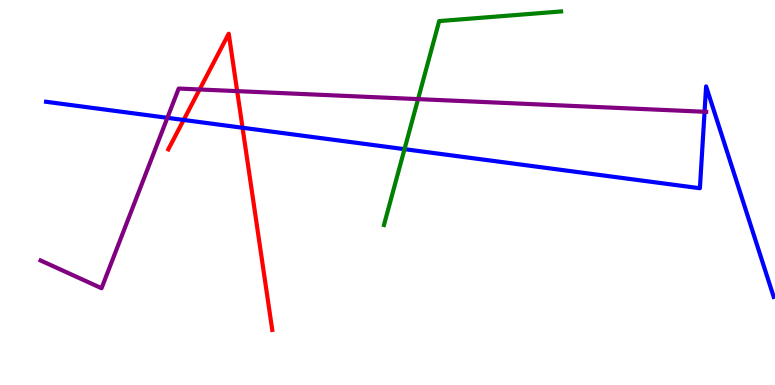[{'lines': ['blue', 'red'], 'intersections': [{'x': 2.37, 'y': 6.88}, {'x': 3.13, 'y': 6.68}]}, {'lines': ['green', 'red'], 'intersections': []}, {'lines': ['purple', 'red'], 'intersections': [{'x': 2.58, 'y': 7.68}, {'x': 3.06, 'y': 7.63}]}, {'lines': ['blue', 'green'], 'intersections': [{'x': 5.22, 'y': 6.13}]}, {'lines': ['blue', 'purple'], 'intersections': [{'x': 2.16, 'y': 6.94}, {'x': 9.09, 'y': 7.1}]}, {'lines': ['green', 'purple'], 'intersections': [{'x': 5.39, 'y': 7.43}]}]